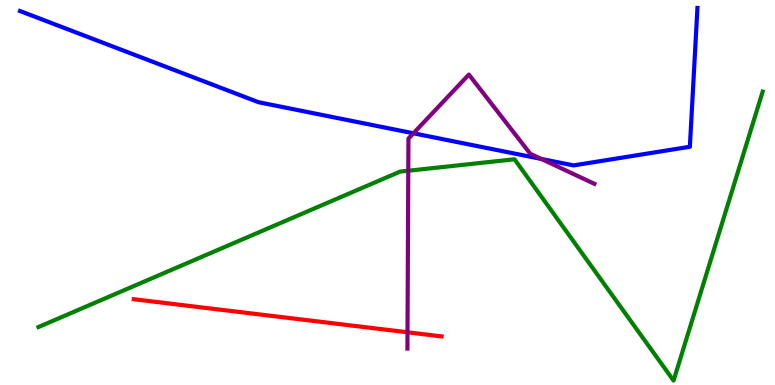[{'lines': ['blue', 'red'], 'intersections': []}, {'lines': ['green', 'red'], 'intersections': []}, {'lines': ['purple', 'red'], 'intersections': [{'x': 5.26, 'y': 1.37}]}, {'lines': ['blue', 'green'], 'intersections': []}, {'lines': ['blue', 'purple'], 'intersections': [{'x': 5.33, 'y': 6.54}, {'x': 6.98, 'y': 5.87}]}, {'lines': ['green', 'purple'], 'intersections': [{'x': 5.27, 'y': 5.57}]}]